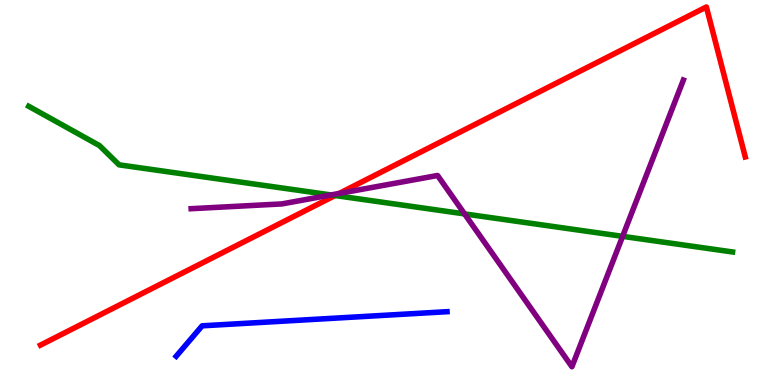[{'lines': ['blue', 'red'], 'intersections': []}, {'lines': ['green', 'red'], 'intersections': [{'x': 4.32, 'y': 4.92}]}, {'lines': ['purple', 'red'], 'intersections': [{'x': 4.38, 'y': 4.97}]}, {'lines': ['blue', 'green'], 'intersections': []}, {'lines': ['blue', 'purple'], 'intersections': []}, {'lines': ['green', 'purple'], 'intersections': [{'x': 4.27, 'y': 4.94}, {'x': 5.99, 'y': 4.44}, {'x': 8.03, 'y': 3.86}]}]